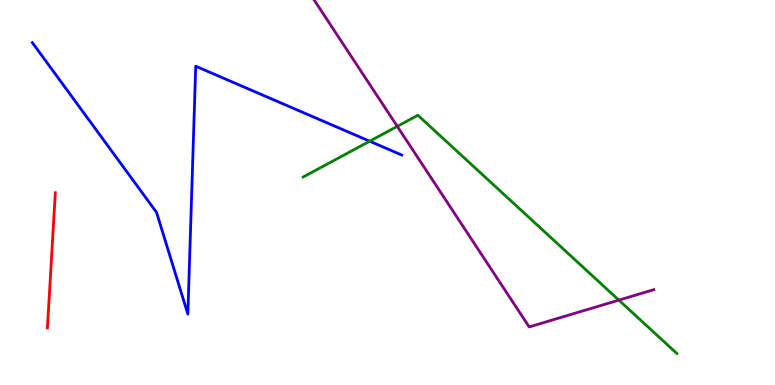[{'lines': ['blue', 'red'], 'intersections': []}, {'lines': ['green', 'red'], 'intersections': []}, {'lines': ['purple', 'red'], 'intersections': []}, {'lines': ['blue', 'green'], 'intersections': [{'x': 4.77, 'y': 6.33}]}, {'lines': ['blue', 'purple'], 'intersections': []}, {'lines': ['green', 'purple'], 'intersections': [{'x': 5.13, 'y': 6.72}, {'x': 7.99, 'y': 2.2}]}]